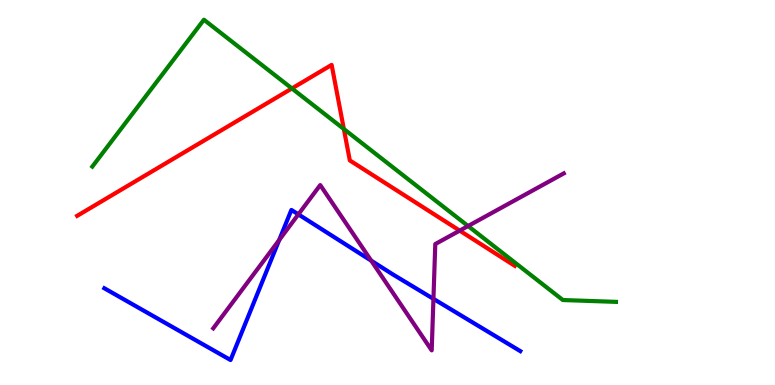[{'lines': ['blue', 'red'], 'intersections': []}, {'lines': ['green', 'red'], 'intersections': [{'x': 3.77, 'y': 7.7}, {'x': 4.44, 'y': 6.65}]}, {'lines': ['purple', 'red'], 'intersections': [{'x': 5.93, 'y': 4.01}]}, {'lines': ['blue', 'green'], 'intersections': []}, {'lines': ['blue', 'purple'], 'intersections': [{'x': 3.6, 'y': 3.77}, {'x': 3.85, 'y': 4.43}, {'x': 4.79, 'y': 3.23}, {'x': 5.59, 'y': 2.24}]}, {'lines': ['green', 'purple'], 'intersections': [{'x': 6.04, 'y': 4.13}]}]